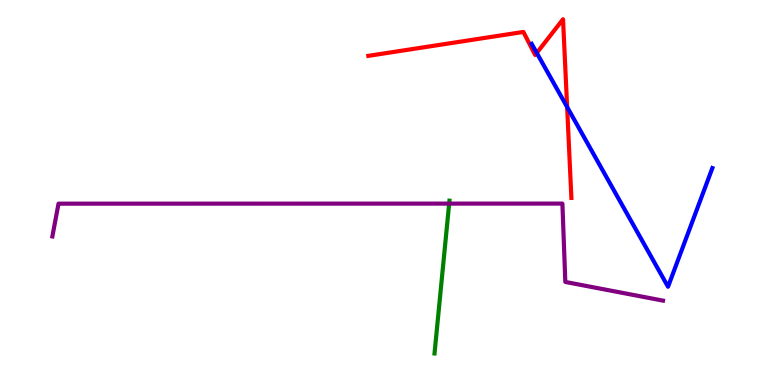[{'lines': ['blue', 'red'], 'intersections': [{'x': 6.93, 'y': 8.62}, {'x': 7.32, 'y': 7.22}]}, {'lines': ['green', 'red'], 'intersections': []}, {'lines': ['purple', 'red'], 'intersections': []}, {'lines': ['blue', 'green'], 'intersections': []}, {'lines': ['blue', 'purple'], 'intersections': []}, {'lines': ['green', 'purple'], 'intersections': [{'x': 5.8, 'y': 4.71}]}]